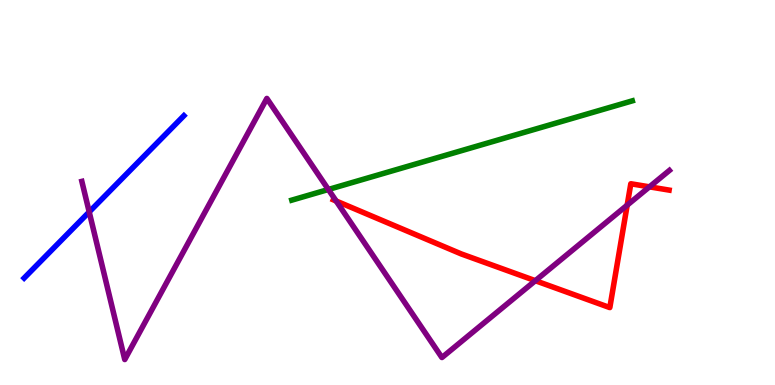[{'lines': ['blue', 'red'], 'intersections': []}, {'lines': ['green', 'red'], 'intersections': []}, {'lines': ['purple', 'red'], 'intersections': [{'x': 4.34, 'y': 4.78}, {'x': 6.91, 'y': 2.71}, {'x': 8.09, 'y': 4.67}, {'x': 8.38, 'y': 5.15}]}, {'lines': ['blue', 'green'], 'intersections': []}, {'lines': ['blue', 'purple'], 'intersections': [{'x': 1.15, 'y': 4.5}]}, {'lines': ['green', 'purple'], 'intersections': [{'x': 4.24, 'y': 5.08}]}]